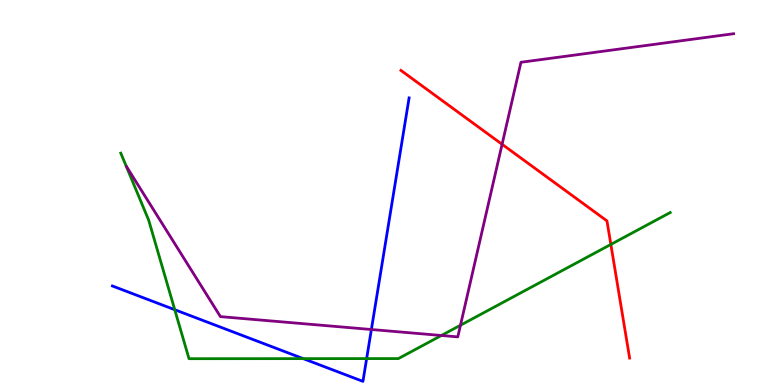[{'lines': ['blue', 'red'], 'intersections': []}, {'lines': ['green', 'red'], 'intersections': [{'x': 7.88, 'y': 3.65}]}, {'lines': ['purple', 'red'], 'intersections': [{'x': 6.48, 'y': 6.25}]}, {'lines': ['blue', 'green'], 'intersections': [{'x': 2.25, 'y': 1.96}, {'x': 3.91, 'y': 0.685}, {'x': 4.73, 'y': 0.686}]}, {'lines': ['blue', 'purple'], 'intersections': [{'x': 4.79, 'y': 1.44}]}, {'lines': ['green', 'purple'], 'intersections': [{'x': 5.7, 'y': 1.29}, {'x': 5.94, 'y': 1.55}]}]